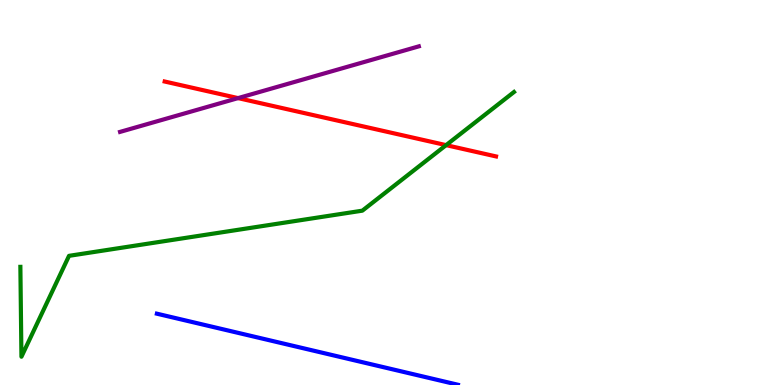[{'lines': ['blue', 'red'], 'intersections': []}, {'lines': ['green', 'red'], 'intersections': [{'x': 5.76, 'y': 6.23}]}, {'lines': ['purple', 'red'], 'intersections': [{'x': 3.07, 'y': 7.45}]}, {'lines': ['blue', 'green'], 'intersections': []}, {'lines': ['blue', 'purple'], 'intersections': []}, {'lines': ['green', 'purple'], 'intersections': []}]